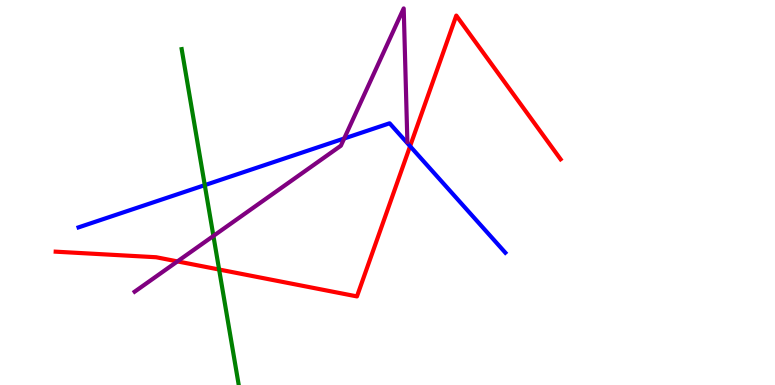[{'lines': ['blue', 'red'], 'intersections': [{'x': 5.29, 'y': 6.2}]}, {'lines': ['green', 'red'], 'intersections': [{'x': 2.83, 'y': 3.0}]}, {'lines': ['purple', 'red'], 'intersections': [{'x': 2.29, 'y': 3.21}]}, {'lines': ['blue', 'green'], 'intersections': [{'x': 2.64, 'y': 5.19}]}, {'lines': ['blue', 'purple'], 'intersections': [{'x': 4.44, 'y': 6.4}]}, {'lines': ['green', 'purple'], 'intersections': [{'x': 2.75, 'y': 3.87}]}]